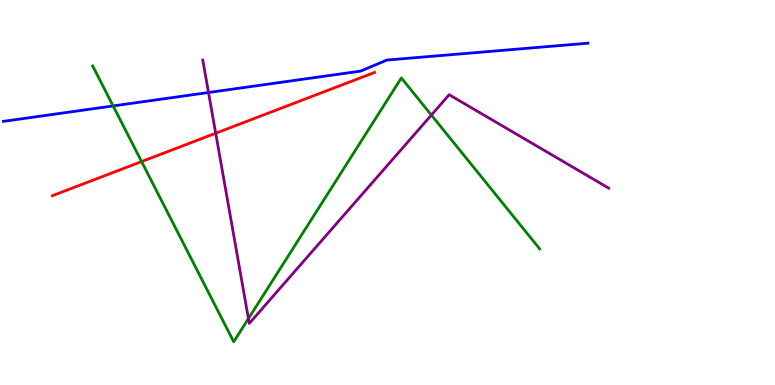[{'lines': ['blue', 'red'], 'intersections': []}, {'lines': ['green', 'red'], 'intersections': [{'x': 1.83, 'y': 5.8}]}, {'lines': ['purple', 'red'], 'intersections': [{'x': 2.78, 'y': 6.54}]}, {'lines': ['blue', 'green'], 'intersections': [{'x': 1.46, 'y': 7.25}]}, {'lines': ['blue', 'purple'], 'intersections': [{'x': 2.69, 'y': 7.6}]}, {'lines': ['green', 'purple'], 'intersections': [{'x': 3.21, 'y': 1.72}, {'x': 5.57, 'y': 7.01}]}]